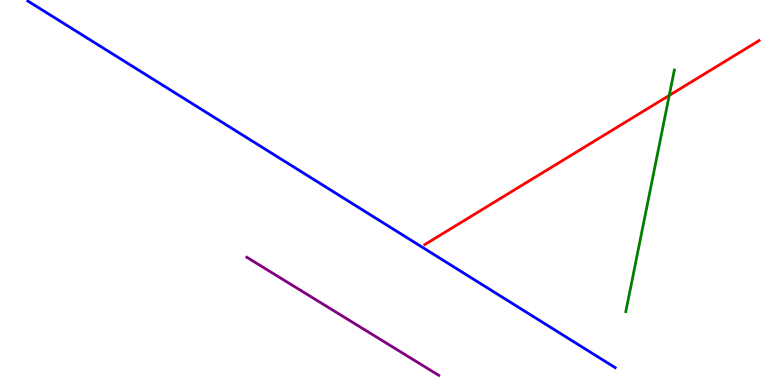[{'lines': ['blue', 'red'], 'intersections': []}, {'lines': ['green', 'red'], 'intersections': [{'x': 8.64, 'y': 7.52}]}, {'lines': ['purple', 'red'], 'intersections': []}, {'lines': ['blue', 'green'], 'intersections': []}, {'lines': ['blue', 'purple'], 'intersections': []}, {'lines': ['green', 'purple'], 'intersections': []}]